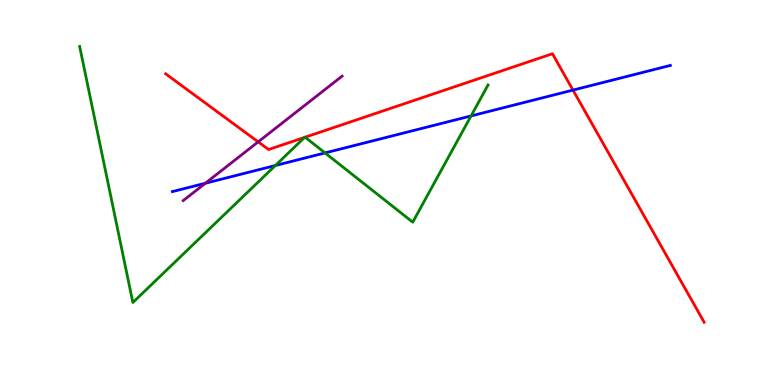[{'lines': ['blue', 'red'], 'intersections': [{'x': 7.39, 'y': 7.66}]}, {'lines': ['green', 'red'], 'intersections': [{'x': 3.93, 'y': 6.43}, {'x': 3.94, 'y': 6.44}]}, {'lines': ['purple', 'red'], 'intersections': [{'x': 3.33, 'y': 6.32}]}, {'lines': ['blue', 'green'], 'intersections': [{'x': 3.55, 'y': 5.7}, {'x': 4.19, 'y': 6.03}, {'x': 6.08, 'y': 6.99}]}, {'lines': ['blue', 'purple'], 'intersections': [{'x': 2.65, 'y': 5.24}]}, {'lines': ['green', 'purple'], 'intersections': []}]